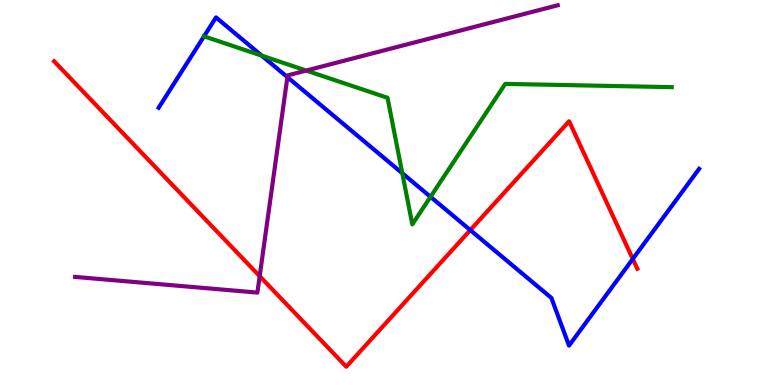[{'lines': ['blue', 'red'], 'intersections': [{'x': 6.07, 'y': 4.02}, {'x': 8.17, 'y': 3.27}]}, {'lines': ['green', 'red'], 'intersections': []}, {'lines': ['purple', 'red'], 'intersections': [{'x': 3.35, 'y': 2.83}]}, {'lines': ['blue', 'green'], 'intersections': [{'x': 2.63, 'y': 9.06}, {'x': 3.38, 'y': 8.55}, {'x': 5.19, 'y': 5.5}, {'x': 5.56, 'y': 4.89}]}, {'lines': ['blue', 'purple'], 'intersections': [{'x': 3.71, 'y': 8.0}]}, {'lines': ['green', 'purple'], 'intersections': [{'x': 3.95, 'y': 8.17}]}]